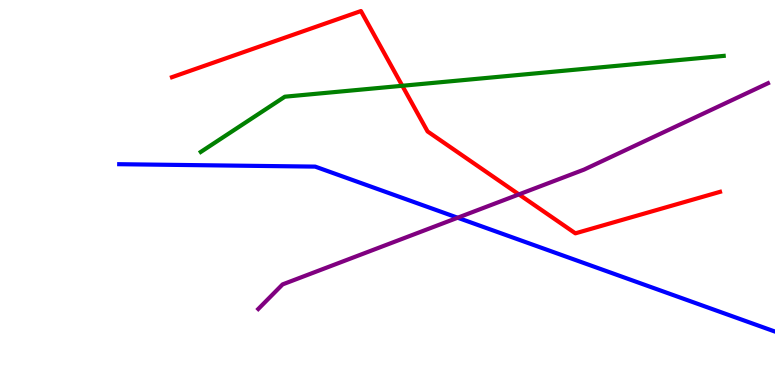[{'lines': ['blue', 'red'], 'intersections': []}, {'lines': ['green', 'red'], 'intersections': [{'x': 5.19, 'y': 7.77}]}, {'lines': ['purple', 'red'], 'intersections': [{'x': 6.7, 'y': 4.95}]}, {'lines': ['blue', 'green'], 'intersections': []}, {'lines': ['blue', 'purple'], 'intersections': [{'x': 5.91, 'y': 4.34}]}, {'lines': ['green', 'purple'], 'intersections': []}]